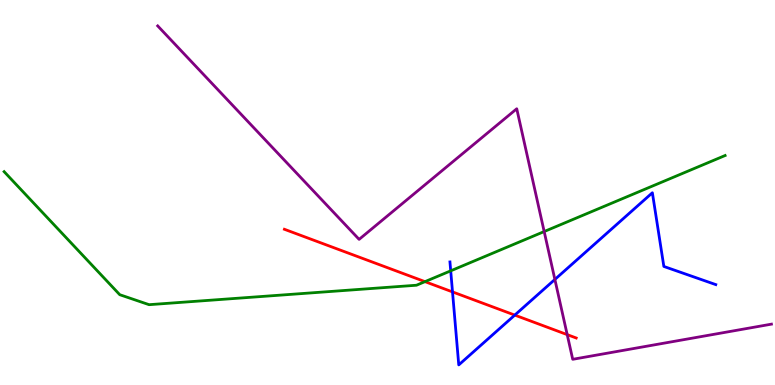[{'lines': ['blue', 'red'], 'intersections': [{'x': 5.84, 'y': 2.42}, {'x': 6.64, 'y': 1.82}]}, {'lines': ['green', 'red'], 'intersections': [{'x': 5.48, 'y': 2.68}]}, {'lines': ['purple', 'red'], 'intersections': [{'x': 7.32, 'y': 1.31}]}, {'lines': ['blue', 'green'], 'intersections': [{'x': 5.82, 'y': 2.97}]}, {'lines': ['blue', 'purple'], 'intersections': [{'x': 7.16, 'y': 2.74}]}, {'lines': ['green', 'purple'], 'intersections': [{'x': 7.02, 'y': 3.99}]}]